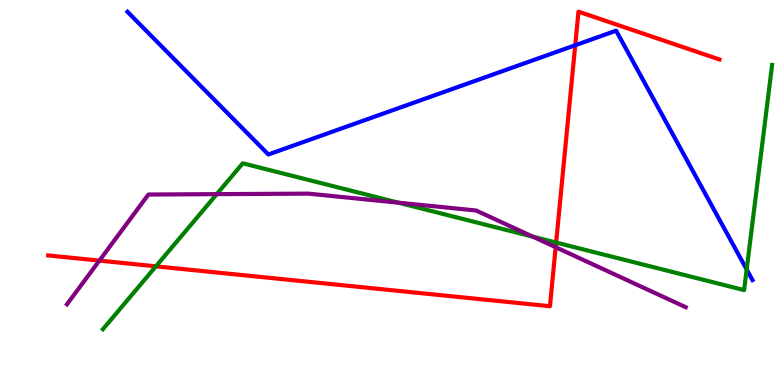[{'lines': ['blue', 'red'], 'intersections': [{'x': 7.42, 'y': 8.83}]}, {'lines': ['green', 'red'], 'intersections': [{'x': 2.01, 'y': 3.08}, {'x': 7.18, 'y': 3.7}]}, {'lines': ['purple', 'red'], 'intersections': [{'x': 1.28, 'y': 3.23}, {'x': 7.17, 'y': 3.58}]}, {'lines': ['blue', 'green'], 'intersections': [{'x': 9.63, 'y': 3.0}]}, {'lines': ['blue', 'purple'], 'intersections': []}, {'lines': ['green', 'purple'], 'intersections': [{'x': 2.8, 'y': 4.96}, {'x': 5.14, 'y': 4.74}, {'x': 6.88, 'y': 3.85}]}]